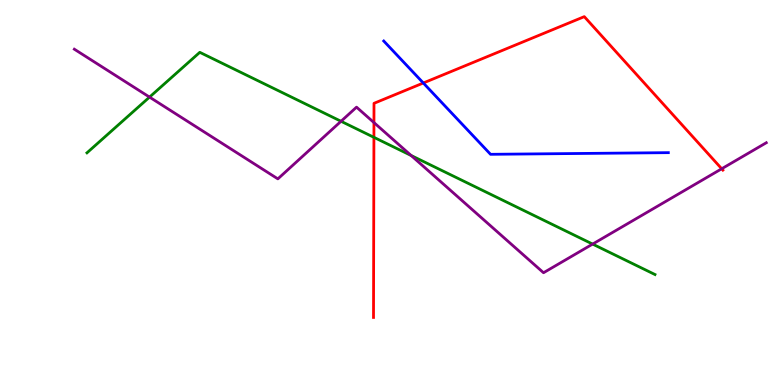[{'lines': ['blue', 'red'], 'intersections': [{'x': 5.46, 'y': 7.84}]}, {'lines': ['green', 'red'], 'intersections': [{'x': 4.82, 'y': 6.43}]}, {'lines': ['purple', 'red'], 'intersections': [{'x': 4.83, 'y': 6.82}, {'x': 9.31, 'y': 5.62}]}, {'lines': ['blue', 'green'], 'intersections': []}, {'lines': ['blue', 'purple'], 'intersections': []}, {'lines': ['green', 'purple'], 'intersections': [{'x': 1.93, 'y': 7.48}, {'x': 4.4, 'y': 6.85}, {'x': 5.3, 'y': 5.96}, {'x': 7.65, 'y': 3.66}]}]